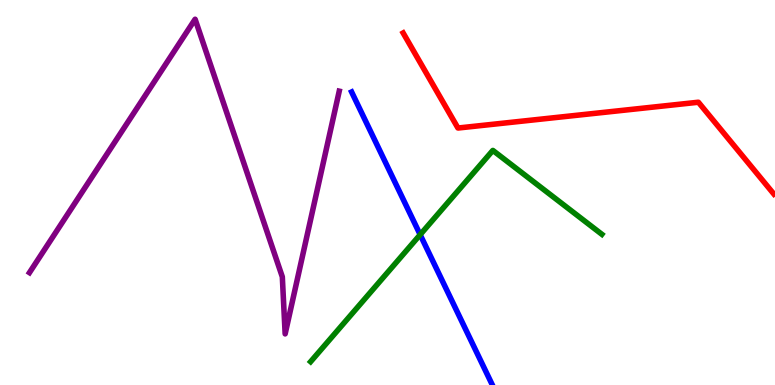[{'lines': ['blue', 'red'], 'intersections': []}, {'lines': ['green', 'red'], 'intersections': []}, {'lines': ['purple', 'red'], 'intersections': []}, {'lines': ['blue', 'green'], 'intersections': [{'x': 5.42, 'y': 3.9}]}, {'lines': ['blue', 'purple'], 'intersections': []}, {'lines': ['green', 'purple'], 'intersections': []}]